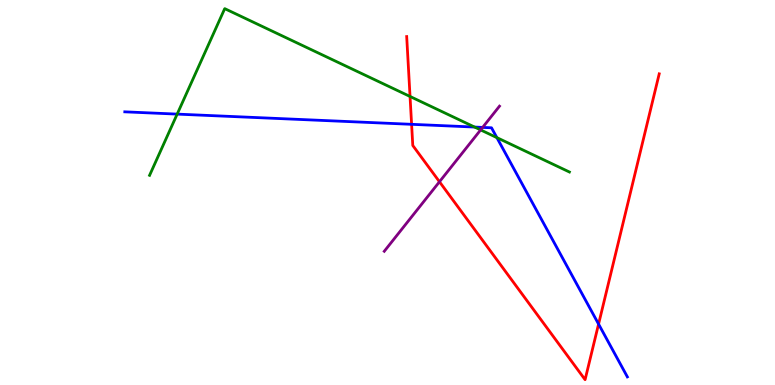[{'lines': ['blue', 'red'], 'intersections': [{'x': 5.31, 'y': 6.77}, {'x': 7.72, 'y': 1.58}]}, {'lines': ['green', 'red'], 'intersections': [{'x': 5.29, 'y': 7.49}]}, {'lines': ['purple', 'red'], 'intersections': [{'x': 5.67, 'y': 5.28}]}, {'lines': ['blue', 'green'], 'intersections': [{'x': 2.29, 'y': 7.04}, {'x': 6.12, 'y': 6.7}, {'x': 6.41, 'y': 6.43}]}, {'lines': ['blue', 'purple'], 'intersections': [{'x': 6.23, 'y': 6.69}]}, {'lines': ['green', 'purple'], 'intersections': [{'x': 6.2, 'y': 6.63}]}]